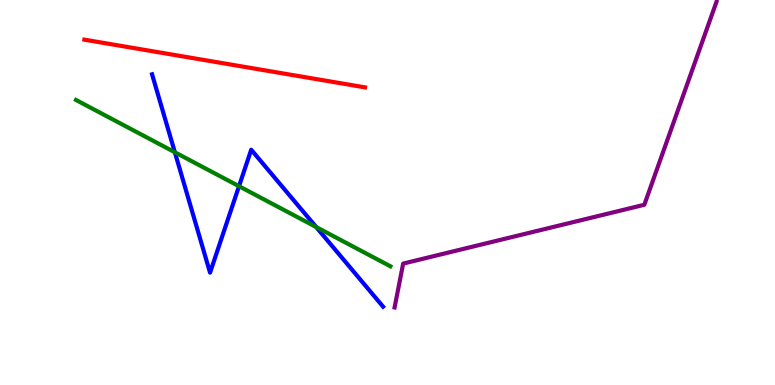[{'lines': ['blue', 'red'], 'intersections': []}, {'lines': ['green', 'red'], 'intersections': []}, {'lines': ['purple', 'red'], 'intersections': []}, {'lines': ['blue', 'green'], 'intersections': [{'x': 2.26, 'y': 6.04}, {'x': 3.08, 'y': 5.16}, {'x': 4.08, 'y': 4.1}]}, {'lines': ['blue', 'purple'], 'intersections': []}, {'lines': ['green', 'purple'], 'intersections': []}]